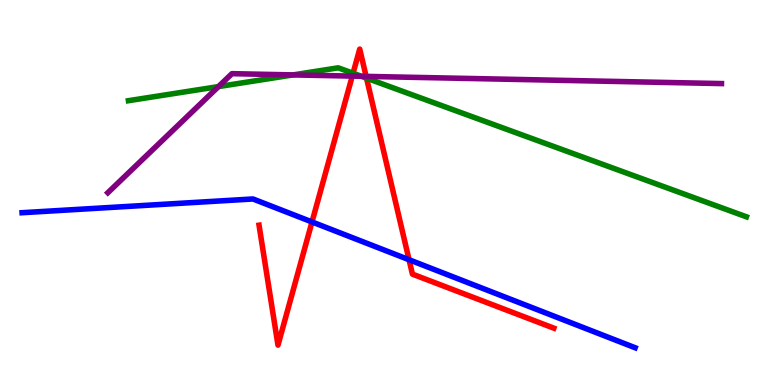[{'lines': ['blue', 'red'], 'intersections': [{'x': 4.03, 'y': 4.24}, {'x': 5.28, 'y': 3.25}]}, {'lines': ['green', 'red'], 'intersections': [{'x': 4.56, 'y': 8.1}, {'x': 4.73, 'y': 7.97}]}, {'lines': ['purple', 'red'], 'intersections': [{'x': 4.55, 'y': 8.02}, {'x': 4.72, 'y': 8.02}]}, {'lines': ['blue', 'green'], 'intersections': []}, {'lines': ['blue', 'purple'], 'intersections': []}, {'lines': ['green', 'purple'], 'intersections': [{'x': 2.82, 'y': 7.75}, {'x': 3.78, 'y': 8.05}, {'x': 4.66, 'y': 8.02}]}]